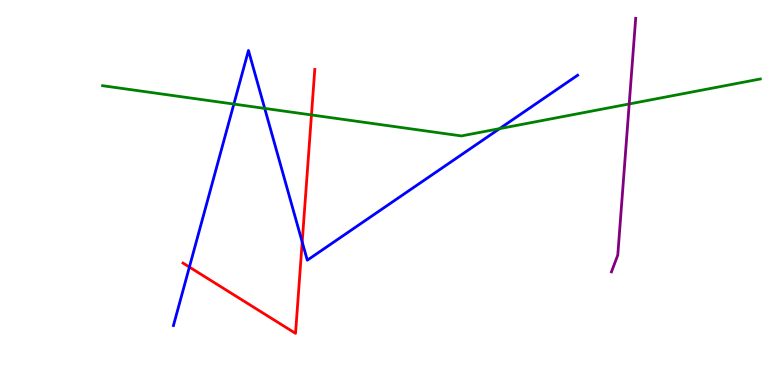[{'lines': ['blue', 'red'], 'intersections': [{'x': 2.44, 'y': 3.06}, {'x': 3.9, 'y': 3.71}]}, {'lines': ['green', 'red'], 'intersections': [{'x': 4.02, 'y': 7.01}]}, {'lines': ['purple', 'red'], 'intersections': []}, {'lines': ['blue', 'green'], 'intersections': [{'x': 3.02, 'y': 7.3}, {'x': 3.42, 'y': 7.18}, {'x': 6.45, 'y': 6.66}]}, {'lines': ['blue', 'purple'], 'intersections': []}, {'lines': ['green', 'purple'], 'intersections': [{'x': 8.12, 'y': 7.3}]}]